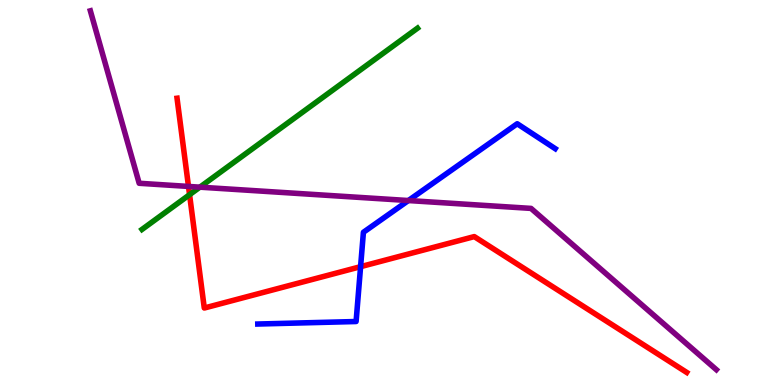[{'lines': ['blue', 'red'], 'intersections': [{'x': 4.65, 'y': 3.07}]}, {'lines': ['green', 'red'], 'intersections': [{'x': 2.45, 'y': 4.94}]}, {'lines': ['purple', 'red'], 'intersections': [{'x': 2.43, 'y': 5.16}]}, {'lines': ['blue', 'green'], 'intersections': []}, {'lines': ['blue', 'purple'], 'intersections': [{'x': 5.27, 'y': 4.79}]}, {'lines': ['green', 'purple'], 'intersections': [{'x': 2.58, 'y': 5.14}]}]